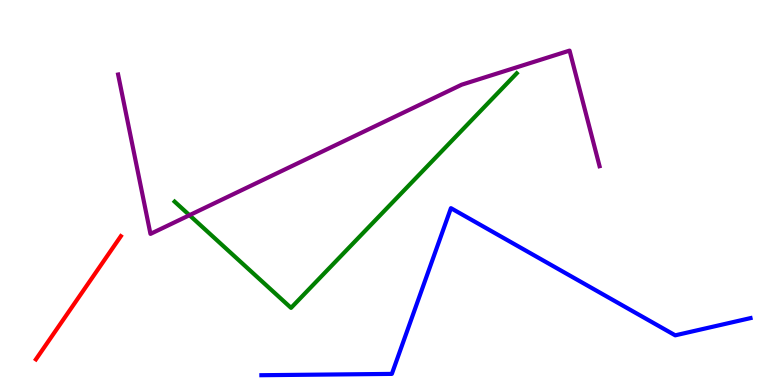[{'lines': ['blue', 'red'], 'intersections': []}, {'lines': ['green', 'red'], 'intersections': []}, {'lines': ['purple', 'red'], 'intersections': []}, {'lines': ['blue', 'green'], 'intersections': []}, {'lines': ['blue', 'purple'], 'intersections': []}, {'lines': ['green', 'purple'], 'intersections': [{'x': 2.44, 'y': 4.41}]}]